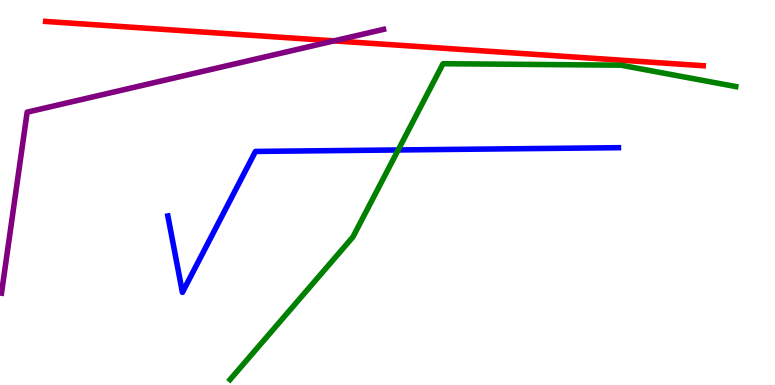[{'lines': ['blue', 'red'], 'intersections': []}, {'lines': ['green', 'red'], 'intersections': []}, {'lines': ['purple', 'red'], 'intersections': [{'x': 4.31, 'y': 8.94}]}, {'lines': ['blue', 'green'], 'intersections': [{'x': 5.14, 'y': 6.1}]}, {'lines': ['blue', 'purple'], 'intersections': []}, {'lines': ['green', 'purple'], 'intersections': []}]